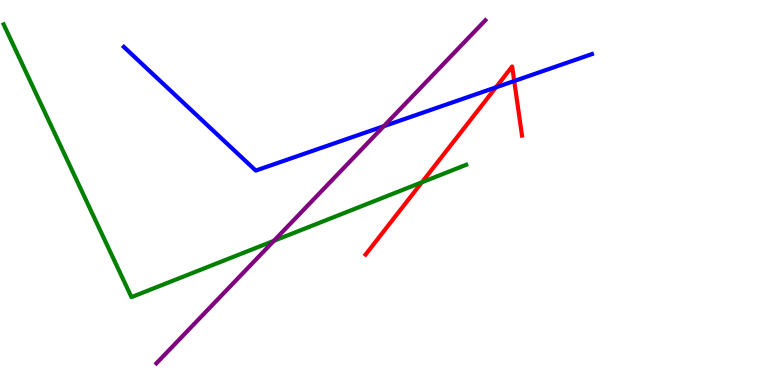[{'lines': ['blue', 'red'], 'intersections': [{'x': 6.4, 'y': 7.73}, {'x': 6.64, 'y': 7.9}]}, {'lines': ['green', 'red'], 'intersections': [{'x': 5.44, 'y': 5.27}]}, {'lines': ['purple', 'red'], 'intersections': []}, {'lines': ['blue', 'green'], 'intersections': []}, {'lines': ['blue', 'purple'], 'intersections': [{'x': 4.95, 'y': 6.72}]}, {'lines': ['green', 'purple'], 'intersections': [{'x': 3.53, 'y': 3.75}]}]